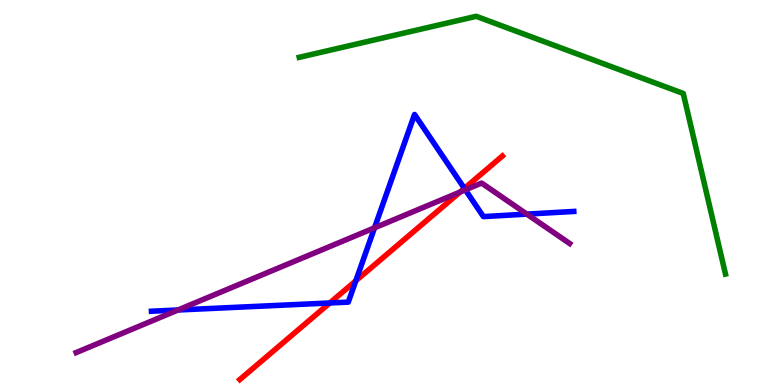[{'lines': ['blue', 'red'], 'intersections': [{'x': 4.26, 'y': 2.13}, {'x': 4.59, 'y': 2.71}, {'x': 5.99, 'y': 5.11}]}, {'lines': ['green', 'red'], 'intersections': []}, {'lines': ['purple', 'red'], 'intersections': [{'x': 5.94, 'y': 5.01}]}, {'lines': ['blue', 'green'], 'intersections': []}, {'lines': ['blue', 'purple'], 'intersections': [{'x': 2.3, 'y': 1.95}, {'x': 4.83, 'y': 4.08}, {'x': 6.0, 'y': 5.07}, {'x': 6.8, 'y': 4.44}]}, {'lines': ['green', 'purple'], 'intersections': []}]